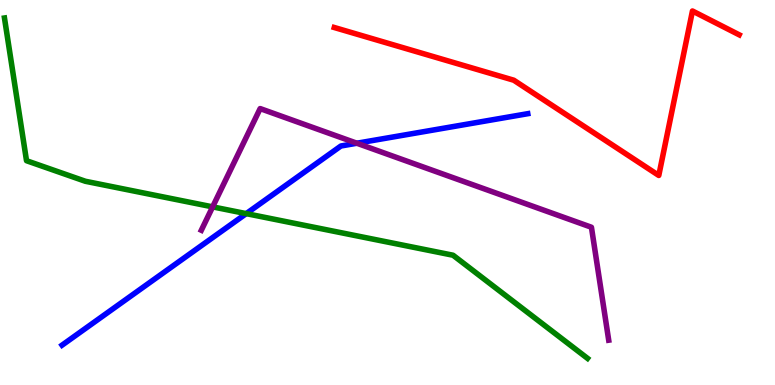[{'lines': ['blue', 'red'], 'intersections': []}, {'lines': ['green', 'red'], 'intersections': []}, {'lines': ['purple', 'red'], 'intersections': []}, {'lines': ['blue', 'green'], 'intersections': [{'x': 3.18, 'y': 4.45}]}, {'lines': ['blue', 'purple'], 'intersections': [{'x': 4.6, 'y': 6.28}]}, {'lines': ['green', 'purple'], 'intersections': [{'x': 2.74, 'y': 4.63}]}]